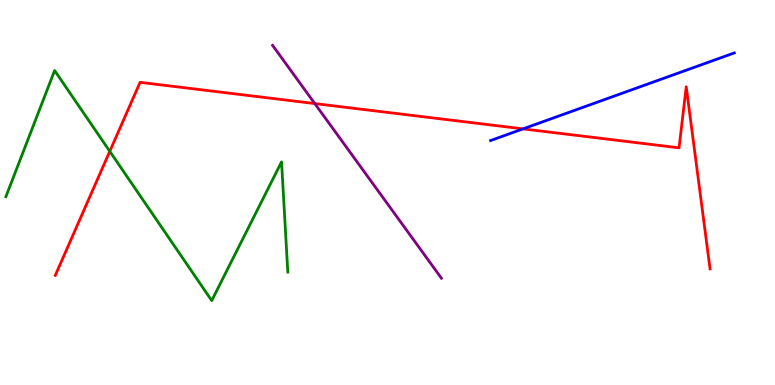[{'lines': ['blue', 'red'], 'intersections': [{'x': 6.75, 'y': 6.65}]}, {'lines': ['green', 'red'], 'intersections': [{'x': 1.42, 'y': 6.07}]}, {'lines': ['purple', 'red'], 'intersections': [{'x': 4.06, 'y': 7.31}]}, {'lines': ['blue', 'green'], 'intersections': []}, {'lines': ['blue', 'purple'], 'intersections': []}, {'lines': ['green', 'purple'], 'intersections': []}]